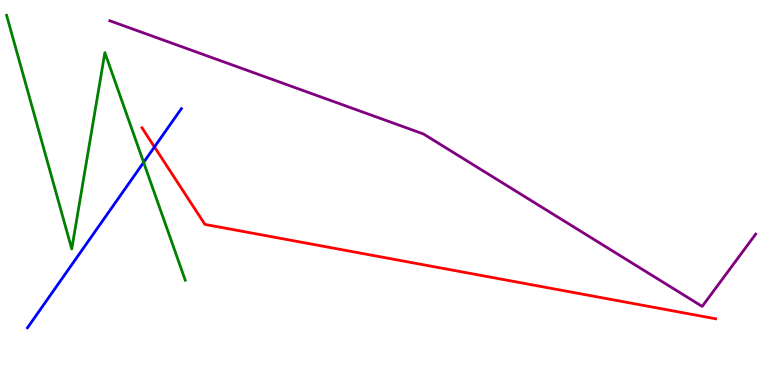[{'lines': ['blue', 'red'], 'intersections': [{'x': 1.99, 'y': 6.18}]}, {'lines': ['green', 'red'], 'intersections': []}, {'lines': ['purple', 'red'], 'intersections': []}, {'lines': ['blue', 'green'], 'intersections': [{'x': 1.85, 'y': 5.78}]}, {'lines': ['blue', 'purple'], 'intersections': []}, {'lines': ['green', 'purple'], 'intersections': []}]